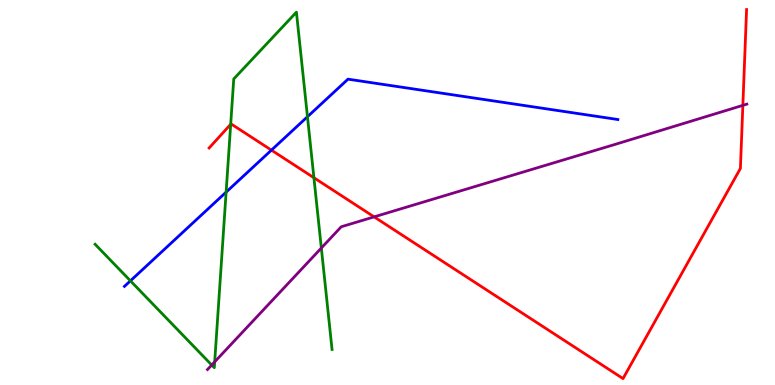[{'lines': ['blue', 'red'], 'intersections': [{'x': 3.5, 'y': 6.1}]}, {'lines': ['green', 'red'], 'intersections': [{'x': 2.98, 'y': 6.77}, {'x': 4.05, 'y': 5.38}]}, {'lines': ['purple', 'red'], 'intersections': [{'x': 4.83, 'y': 4.37}, {'x': 9.59, 'y': 7.26}]}, {'lines': ['blue', 'green'], 'intersections': [{'x': 1.68, 'y': 2.71}, {'x': 2.92, 'y': 5.01}, {'x': 3.97, 'y': 6.97}]}, {'lines': ['blue', 'purple'], 'intersections': []}, {'lines': ['green', 'purple'], 'intersections': [{'x': 2.73, 'y': 0.519}, {'x': 2.77, 'y': 0.601}, {'x': 4.15, 'y': 3.56}]}]